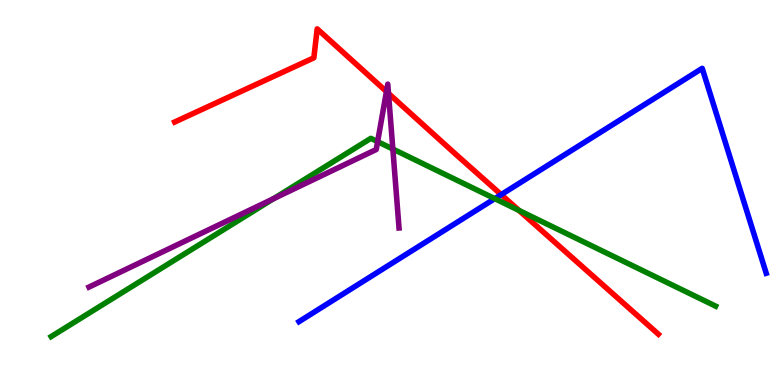[{'lines': ['blue', 'red'], 'intersections': [{'x': 6.47, 'y': 4.94}]}, {'lines': ['green', 'red'], 'intersections': [{'x': 6.7, 'y': 4.53}]}, {'lines': ['purple', 'red'], 'intersections': [{'x': 4.99, 'y': 7.62}, {'x': 5.01, 'y': 7.57}]}, {'lines': ['blue', 'green'], 'intersections': [{'x': 6.38, 'y': 4.84}]}, {'lines': ['blue', 'purple'], 'intersections': []}, {'lines': ['green', 'purple'], 'intersections': [{'x': 3.53, 'y': 4.84}, {'x': 4.87, 'y': 6.32}, {'x': 5.07, 'y': 6.13}]}]